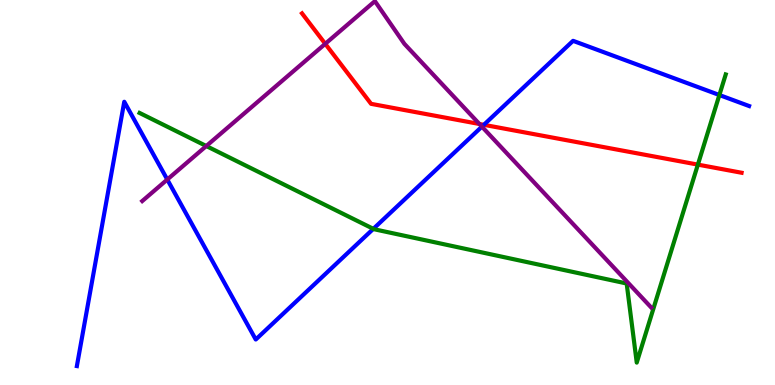[{'lines': ['blue', 'red'], 'intersections': [{'x': 6.24, 'y': 6.76}]}, {'lines': ['green', 'red'], 'intersections': [{'x': 9.0, 'y': 5.72}]}, {'lines': ['purple', 'red'], 'intersections': [{'x': 4.2, 'y': 8.86}, {'x': 6.19, 'y': 6.78}]}, {'lines': ['blue', 'green'], 'intersections': [{'x': 4.82, 'y': 4.06}, {'x': 9.28, 'y': 7.53}]}, {'lines': ['blue', 'purple'], 'intersections': [{'x': 2.16, 'y': 5.34}, {'x': 6.22, 'y': 6.71}]}, {'lines': ['green', 'purple'], 'intersections': [{'x': 2.66, 'y': 6.21}]}]